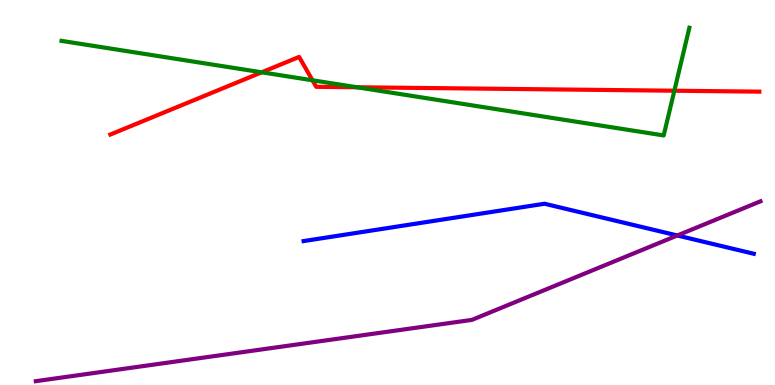[{'lines': ['blue', 'red'], 'intersections': []}, {'lines': ['green', 'red'], 'intersections': [{'x': 3.38, 'y': 8.12}, {'x': 4.03, 'y': 7.91}, {'x': 4.61, 'y': 7.73}, {'x': 8.7, 'y': 7.64}]}, {'lines': ['purple', 'red'], 'intersections': []}, {'lines': ['blue', 'green'], 'intersections': []}, {'lines': ['blue', 'purple'], 'intersections': [{'x': 8.74, 'y': 3.88}]}, {'lines': ['green', 'purple'], 'intersections': []}]